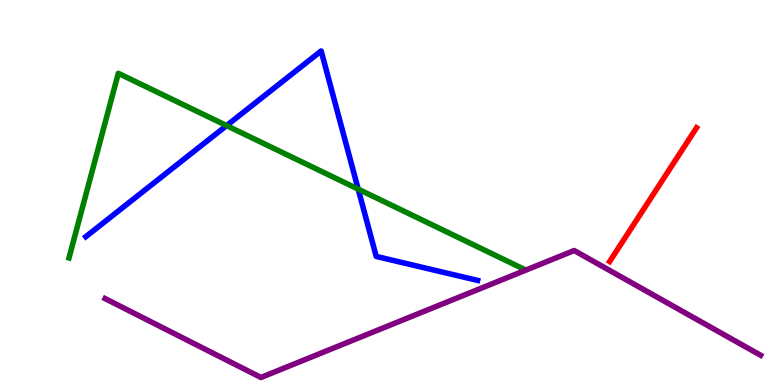[{'lines': ['blue', 'red'], 'intersections': []}, {'lines': ['green', 'red'], 'intersections': []}, {'lines': ['purple', 'red'], 'intersections': []}, {'lines': ['blue', 'green'], 'intersections': [{'x': 2.92, 'y': 6.74}, {'x': 4.62, 'y': 5.09}]}, {'lines': ['blue', 'purple'], 'intersections': []}, {'lines': ['green', 'purple'], 'intersections': []}]